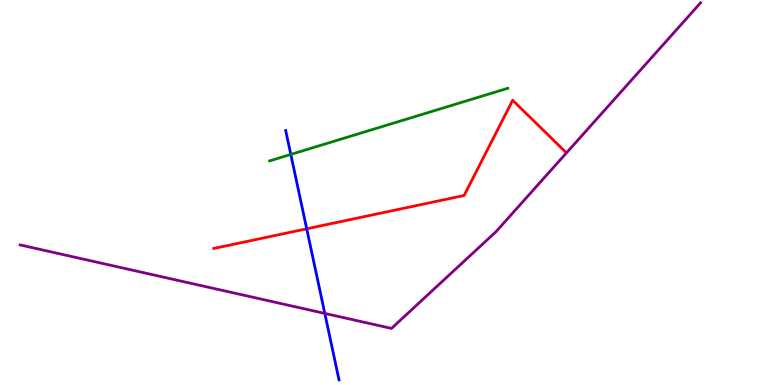[{'lines': ['blue', 'red'], 'intersections': [{'x': 3.96, 'y': 4.06}]}, {'lines': ['green', 'red'], 'intersections': []}, {'lines': ['purple', 'red'], 'intersections': []}, {'lines': ['blue', 'green'], 'intersections': [{'x': 3.75, 'y': 5.99}]}, {'lines': ['blue', 'purple'], 'intersections': [{'x': 4.19, 'y': 1.86}]}, {'lines': ['green', 'purple'], 'intersections': []}]